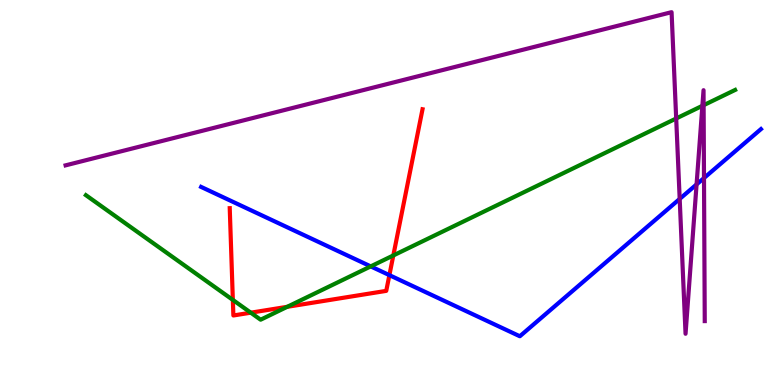[{'lines': ['blue', 'red'], 'intersections': [{'x': 5.02, 'y': 2.85}]}, {'lines': ['green', 'red'], 'intersections': [{'x': 3.0, 'y': 2.21}, {'x': 3.24, 'y': 1.88}, {'x': 3.71, 'y': 2.03}, {'x': 5.08, 'y': 3.37}]}, {'lines': ['purple', 'red'], 'intersections': []}, {'lines': ['blue', 'green'], 'intersections': [{'x': 4.78, 'y': 3.08}]}, {'lines': ['blue', 'purple'], 'intersections': [{'x': 8.77, 'y': 4.83}, {'x': 8.99, 'y': 5.21}, {'x': 9.08, 'y': 5.38}]}, {'lines': ['green', 'purple'], 'intersections': [{'x': 8.73, 'y': 6.92}, {'x': 9.06, 'y': 7.25}, {'x': 9.08, 'y': 7.27}]}]